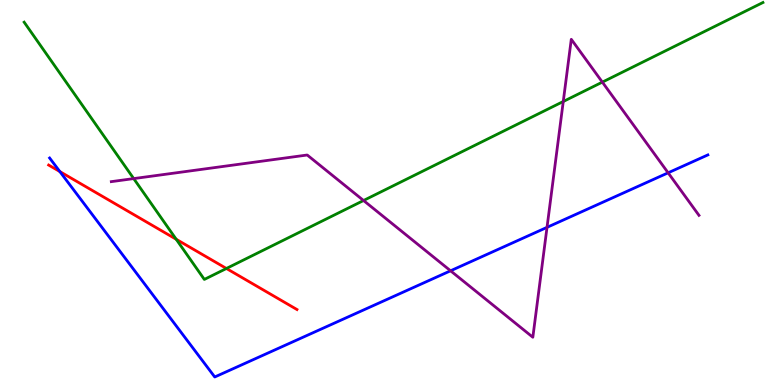[{'lines': ['blue', 'red'], 'intersections': [{'x': 0.772, 'y': 5.54}]}, {'lines': ['green', 'red'], 'intersections': [{'x': 2.27, 'y': 3.79}, {'x': 2.92, 'y': 3.03}]}, {'lines': ['purple', 'red'], 'intersections': []}, {'lines': ['blue', 'green'], 'intersections': []}, {'lines': ['blue', 'purple'], 'intersections': [{'x': 5.81, 'y': 2.97}, {'x': 7.06, 'y': 4.09}, {'x': 8.62, 'y': 5.51}]}, {'lines': ['green', 'purple'], 'intersections': [{'x': 1.73, 'y': 5.36}, {'x': 4.69, 'y': 4.79}, {'x': 7.27, 'y': 7.36}, {'x': 7.77, 'y': 7.87}]}]